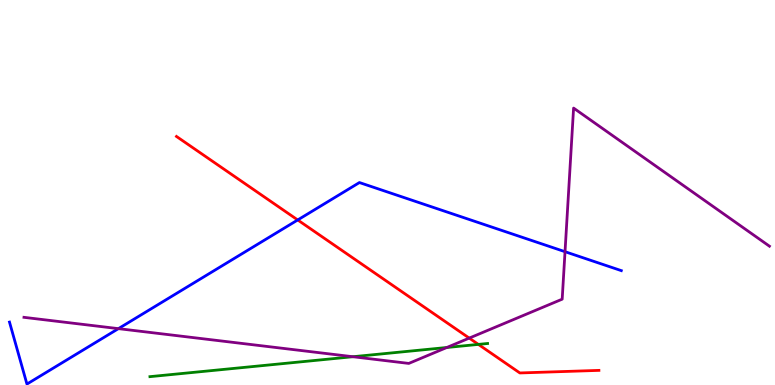[{'lines': ['blue', 'red'], 'intersections': [{'x': 3.84, 'y': 4.29}]}, {'lines': ['green', 'red'], 'intersections': [{'x': 6.17, 'y': 1.05}]}, {'lines': ['purple', 'red'], 'intersections': [{'x': 6.05, 'y': 1.22}]}, {'lines': ['blue', 'green'], 'intersections': []}, {'lines': ['blue', 'purple'], 'intersections': [{'x': 1.53, 'y': 1.46}, {'x': 7.29, 'y': 3.46}]}, {'lines': ['green', 'purple'], 'intersections': [{'x': 4.55, 'y': 0.734}, {'x': 5.77, 'y': 0.974}]}]